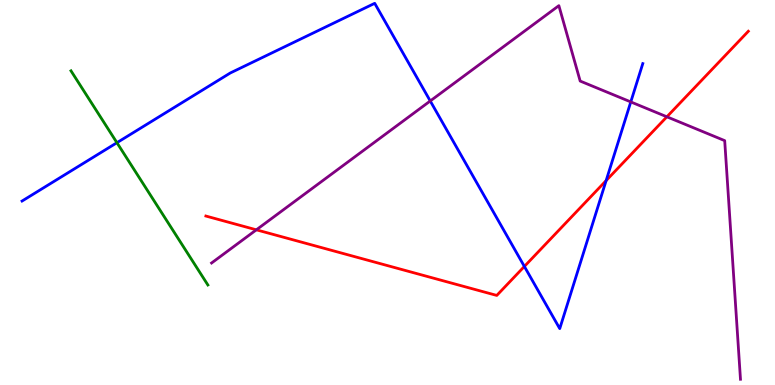[{'lines': ['blue', 'red'], 'intersections': [{'x': 6.77, 'y': 3.08}, {'x': 7.82, 'y': 5.31}]}, {'lines': ['green', 'red'], 'intersections': []}, {'lines': ['purple', 'red'], 'intersections': [{'x': 3.31, 'y': 4.03}, {'x': 8.6, 'y': 6.97}]}, {'lines': ['blue', 'green'], 'intersections': [{'x': 1.51, 'y': 6.29}]}, {'lines': ['blue', 'purple'], 'intersections': [{'x': 5.55, 'y': 7.38}, {'x': 8.14, 'y': 7.35}]}, {'lines': ['green', 'purple'], 'intersections': []}]